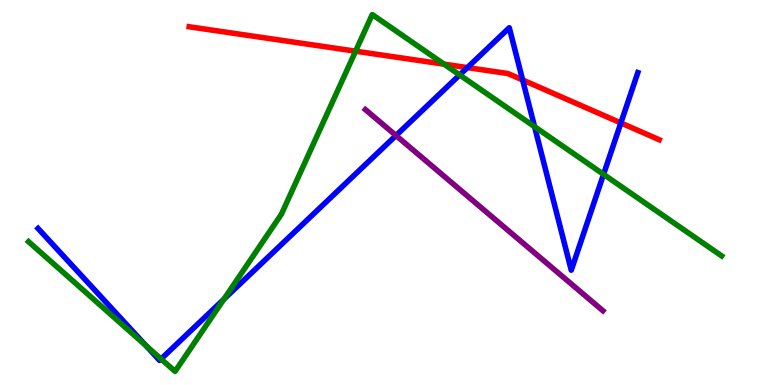[{'lines': ['blue', 'red'], 'intersections': [{'x': 6.03, 'y': 8.24}, {'x': 6.74, 'y': 7.92}, {'x': 8.01, 'y': 6.81}]}, {'lines': ['green', 'red'], 'intersections': [{'x': 4.59, 'y': 8.67}, {'x': 5.73, 'y': 8.33}]}, {'lines': ['purple', 'red'], 'intersections': []}, {'lines': ['blue', 'green'], 'intersections': [{'x': 1.88, 'y': 1.02}, {'x': 2.08, 'y': 0.676}, {'x': 2.89, 'y': 2.23}, {'x': 5.93, 'y': 8.05}, {'x': 6.9, 'y': 6.71}, {'x': 7.79, 'y': 5.47}]}, {'lines': ['blue', 'purple'], 'intersections': [{'x': 5.11, 'y': 6.48}]}, {'lines': ['green', 'purple'], 'intersections': []}]